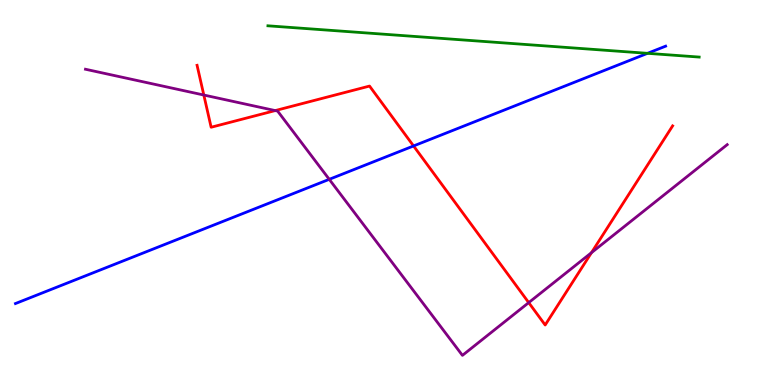[{'lines': ['blue', 'red'], 'intersections': [{'x': 5.34, 'y': 6.21}]}, {'lines': ['green', 'red'], 'intersections': []}, {'lines': ['purple', 'red'], 'intersections': [{'x': 2.63, 'y': 7.53}, {'x': 3.55, 'y': 7.13}, {'x': 6.82, 'y': 2.14}, {'x': 7.63, 'y': 3.44}]}, {'lines': ['blue', 'green'], 'intersections': [{'x': 8.36, 'y': 8.61}]}, {'lines': ['blue', 'purple'], 'intersections': [{'x': 4.25, 'y': 5.34}]}, {'lines': ['green', 'purple'], 'intersections': []}]